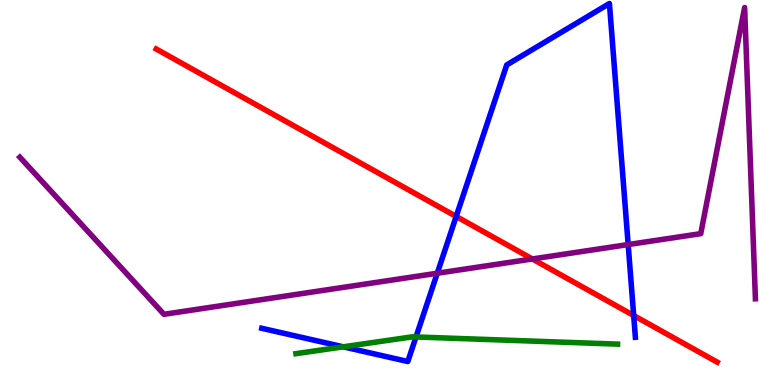[{'lines': ['blue', 'red'], 'intersections': [{'x': 5.89, 'y': 4.38}, {'x': 8.18, 'y': 1.8}]}, {'lines': ['green', 'red'], 'intersections': []}, {'lines': ['purple', 'red'], 'intersections': [{'x': 6.87, 'y': 3.27}]}, {'lines': ['blue', 'green'], 'intersections': [{'x': 4.43, 'y': 0.992}, {'x': 5.37, 'y': 1.25}]}, {'lines': ['blue', 'purple'], 'intersections': [{'x': 5.64, 'y': 2.9}, {'x': 8.11, 'y': 3.65}]}, {'lines': ['green', 'purple'], 'intersections': []}]